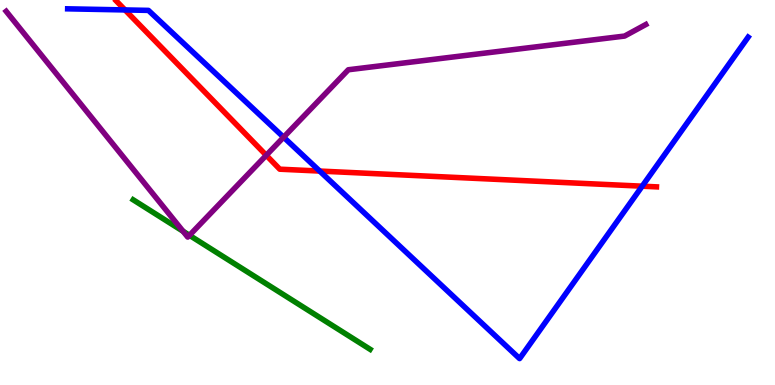[{'lines': ['blue', 'red'], 'intersections': [{'x': 1.61, 'y': 9.74}, {'x': 4.12, 'y': 5.56}, {'x': 8.29, 'y': 5.16}]}, {'lines': ['green', 'red'], 'intersections': []}, {'lines': ['purple', 'red'], 'intersections': [{'x': 3.44, 'y': 5.97}]}, {'lines': ['blue', 'green'], 'intersections': []}, {'lines': ['blue', 'purple'], 'intersections': [{'x': 3.66, 'y': 6.44}]}, {'lines': ['green', 'purple'], 'intersections': [{'x': 2.36, 'y': 3.99}, {'x': 2.44, 'y': 3.89}]}]